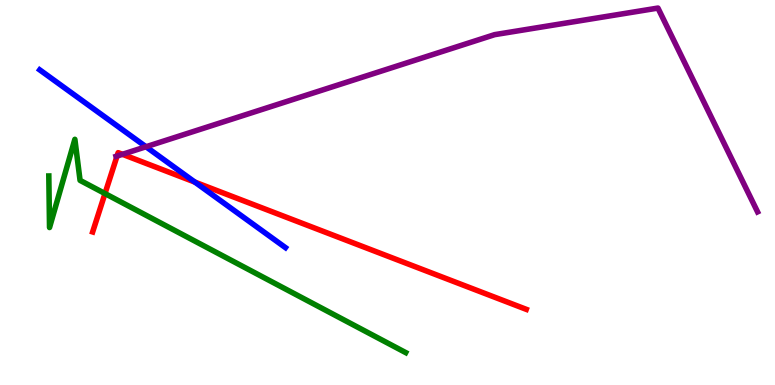[{'lines': ['blue', 'red'], 'intersections': [{'x': 2.51, 'y': 5.27}]}, {'lines': ['green', 'red'], 'intersections': [{'x': 1.35, 'y': 4.97}]}, {'lines': ['purple', 'red'], 'intersections': [{'x': 1.51, 'y': 5.95}, {'x': 1.58, 'y': 5.99}]}, {'lines': ['blue', 'green'], 'intersections': []}, {'lines': ['blue', 'purple'], 'intersections': [{'x': 1.88, 'y': 6.19}]}, {'lines': ['green', 'purple'], 'intersections': []}]